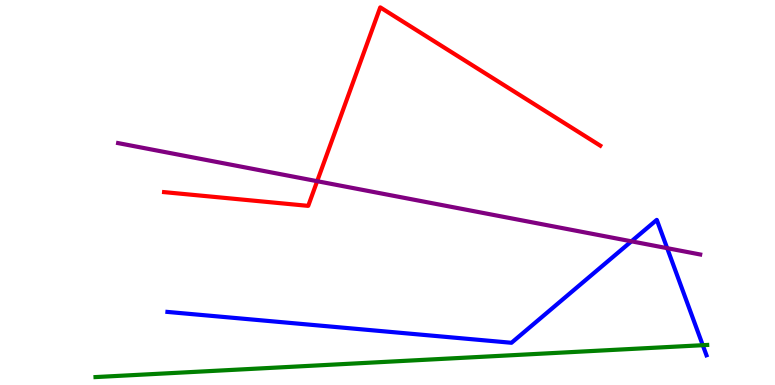[{'lines': ['blue', 'red'], 'intersections': []}, {'lines': ['green', 'red'], 'intersections': []}, {'lines': ['purple', 'red'], 'intersections': [{'x': 4.09, 'y': 5.29}]}, {'lines': ['blue', 'green'], 'intersections': [{'x': 9.07, 'y': 1.03}]}, {'lines': ['blue', 'purple'], 'intersections': [{'x': 8.15, 'y': 3.73}, {'x': 8.61, 'y': 3.55}]}, {'lines': ['green', 'purple'], 'intersections': []}]